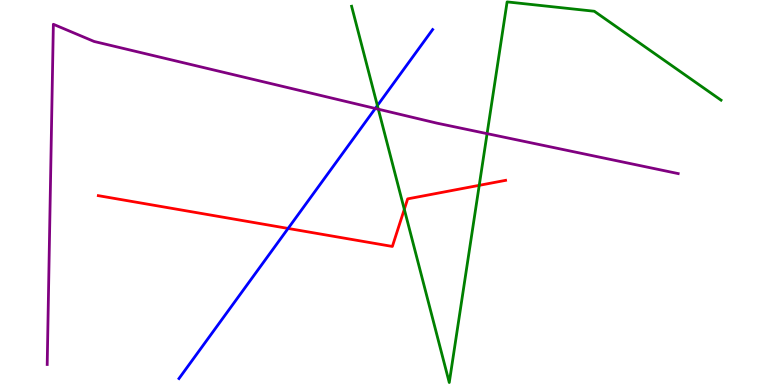[{'lines': ['blue', 'red'], 'intersections': [{'x': 3.72, 'y': 4.07}]}, {'lines': ['green', 'red'], 'intersections': [{'x': 5.22, 'y': 4.56}, {'x': 6.18, 'y': 5.19}]}, {'lines': ['purple', 'red'], 'intersections': []}, {'lines': ['blue', 'green'], 'intersections': [{'x': 4.87, 'y': 7.26}]}, {'lines': ['blue', 'purple'], 'intersections': [{'x': 4.84, 'y': 7.18}]}, {'lines': ['green', 'purple'], 'intersections': [{'x': 4.88, 'y': 7.16}, {'x': 6.29, 'y': 6.53}]}]